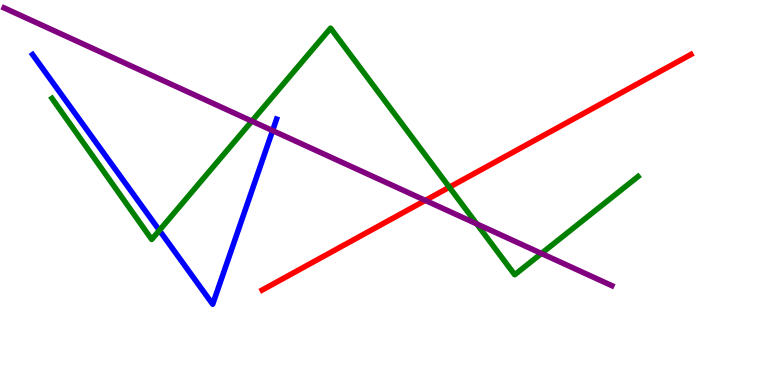[{'lines': ['blue', 'red'], 'intersections': []}, {'lines': ['green', 'red'], 'intersections': [{'x': 5.8, 'y': 5.14}]}, {'lines': ['purple', 'red'], 'intersections': [{'x': 5.49, 'y': 4.79}]}, {'lines': ['blue', 'green'], 'intersections': [{'x': 2.06, 'y': 4.02}]}, {'lines': ['blue', 'purple'], 'intersections': [{'x': 3.52, 'y': 6.61}]}, {'lines': ['green', 'purple'], 'intersections': [{'x': 3.25, 'y': 6.85}, {'x': 6.15, 'y': 4.18}, {'x': 6.99, 'y': 3.42}]}]